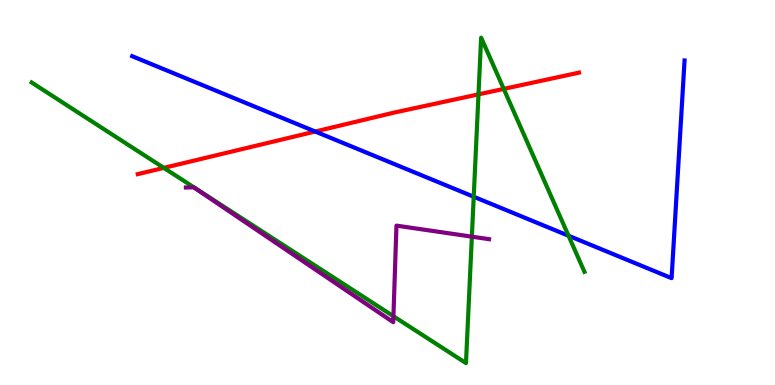[{'lines': ['blue', 'red'], 'intersections': [{'x': 4.07, 'y': 6.58}]}, {'lines': ['green', 'red'], 'intersections': [{'x': 2.11, 'y': 5.64}, {'x': 6.17, 'y': 7.55}, {'x': 6.5, 'y': 7.69}]}, {'lines': ['purple', 'red'], 'intersections': []}, {'lines': ['blue', 'green'], 'intersections': [{'x': 6.11, 'y': 4.89}, {'x': 7.34, 'y': 3.88}]}, {'lines': ['blue', 'purple'], 'intersections': []}, {'lines': ['green', 'purple'], 'intersections': [{'x': 5.08, 'y': 1.79}, {'x': 6.09, 'y': 3.85}]}]